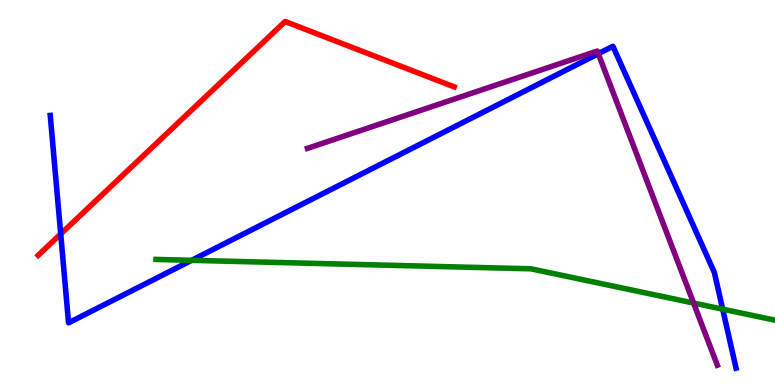[{'lines': ['blue', 'red'], 'intersections': [{'x': 0.783, 'y': 3.92}]}, {'lines': ['green', 'red'], 'intersections': []}, {'lines': ['purple', 'red'], 'intersections': []}, {'lines': ['blue', 'green'], 'intersections': [{'x': 2.47, 'y': 3.24}, {'x': 9.32, 'y': 1.97}]}, {'lines': ['blue', 'purple'], 'intersections': [{'x': 7.72, 'y': 8.61}]}, {'lines': ['green', 'purple'], 'intersections': [{'x': 8.95, 'y': 2.13}]}]